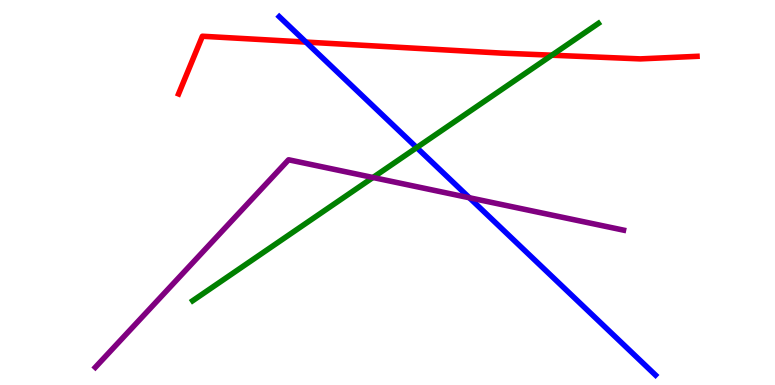[{'lines': ['blue', 'red'], 'intersections': [{'x': 3.95, 'y': 8.91}]}, {'lines': ['green', 'red'], 'intersections': [{'x': 7.12, 'y': 8.57}]}, {'lines': ['purple', 'red'], 'intersections': []}, {'lines': ['blue', 'green'], 'intersections': [{'x': 5.38, 'y': 6.17}]}, {'lines': ['blue', 'purple'], 'intersections': [{'x': 6.06, 'y': 4.86}]}, {'lines': ['green', 'purple'], 'intersections': [{'x': 4.81, 'y': 5.39}]}]